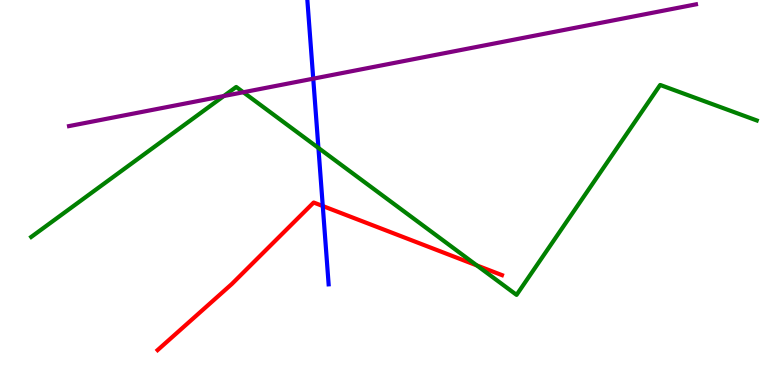[{'lines': ['blue', 'red'], 'intersections': [{'x': 4.16, 'y': 4.65}]}, {'lines': ['green', 'red'], 'intersections': [{'x': 6.15, 'y': 3.11}]}, {'lines': ['purple', 'red'], 'intersections': []}, {'lines': ['blue', 'green'], 'intersections': [{'x': 4.11, 'y': 6.16}]}, {'lines': ['blue', 'purple'], 'intersections': [{'x': 4.04, 'y': 7.96}]}, {'lines': ['green', 'purple'], 'intersections': [{'x': 2.89, 'y': 7.51}, {'x': 3.14, 'y': 7.6}]}]